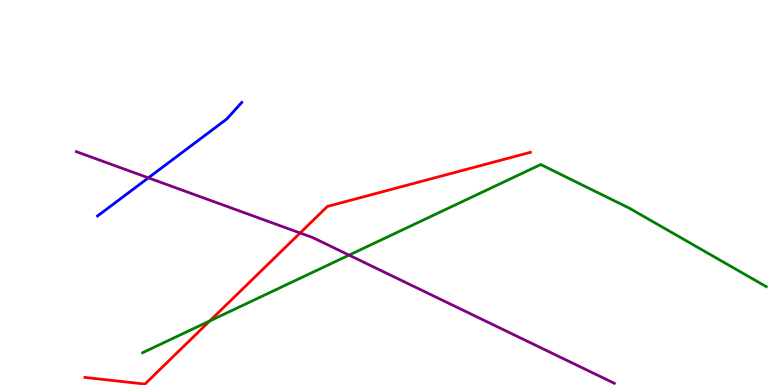[{'lines': ['blue', 'red'], 'intersections': []}, {'lines': ['green', 'red'], 'intersections': [{'x': 2.71, 'y': 1.66}]}, {'lines': ['purple', 'red'], 'intersections': [{'x': 3.87, 'y': 3.95}]}, {'lines': ['blue', 'green'], 'intersections': []}, {'lines': ['blue', 'purple'], 'intersections': [{'x': 1.91, 'y': 5.38}]}, {'lines': ['green', 'purple'], 'intersections': [{'x': 4.5, 'y': 3.37}]}]